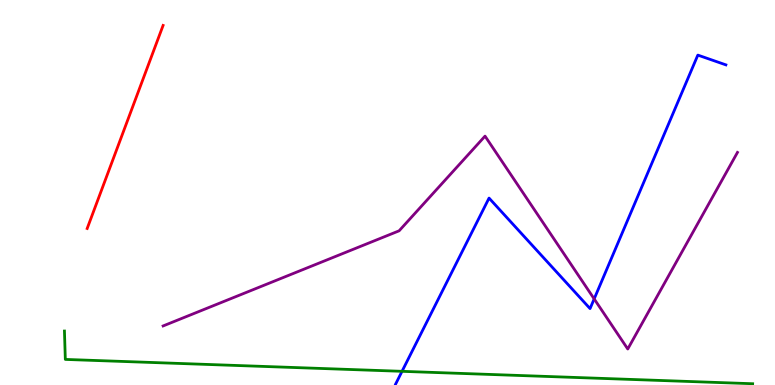[{'lines': ['blue', 'red'], 'intersections': []}, {'lines': ['green', 'red'], 'intersections': []}, {'lines': ['purple', 'red'], 'intersections': []}, {'lines': ['blue', 'green'], 'intersections': [{'x': 5.19, 'y': 0.355}]}, {'lines': ['blue', 'purple'], 'intersections': [{'x': 7.67, 'y': 2.24}]}, {'lines': ['green', 'purple'], 'intersections': []}]